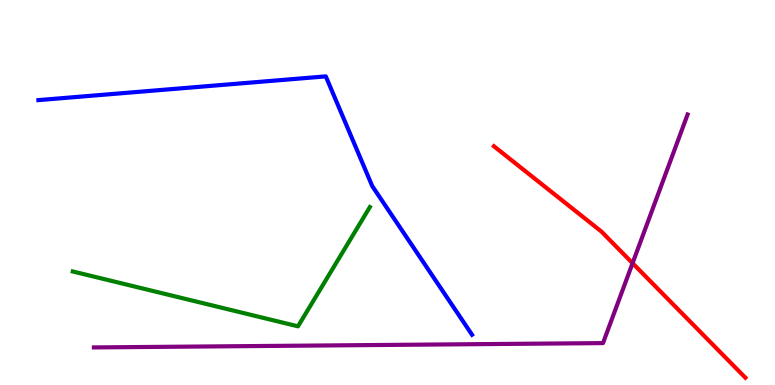[{'lines': ['blue', 'red'], 'intersections': []}, {'lines': ['green', 'red'], 'intersections': []}, {'lines': ['purple', 'red'], 'intersections': [{'x': 8.16, 'y': 3.16}]}, {'lines': ['blue', 'green'], 'intersections': []}, {'lines': ['blue', 'purple'], 'intersections': []}, {'lines': ['green', 'purple'], 'intersections': []}]